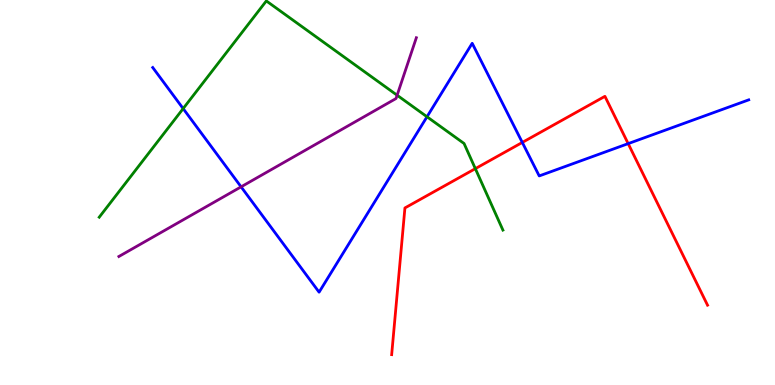[{'lines': ['blue', 'red'], 'intersections': [{'x': 6.74, 'y': 6.3}, {'x': 8.11, 'y': 6.27}]}, {'lines': ['green', 'red'], 'intersections': [{'x': 6.13, 'y': 5.62}]}, {'lines': ['purple', 'red'], 'intersections': []}, {'lines': ['blue', 'green'], 'intersections': [{'x': 2.36, 'y': 7.18}, {'x': 5.51, 'y': 6.97}]}, {'lines': ['blue', 'purple'], 'intersections': [{'x': 3.11, 'y': 5.15}]}, {'lines': ['green', 'purple'], 'intersections': [{'x': 5.12, 'y': 7.53}]}]